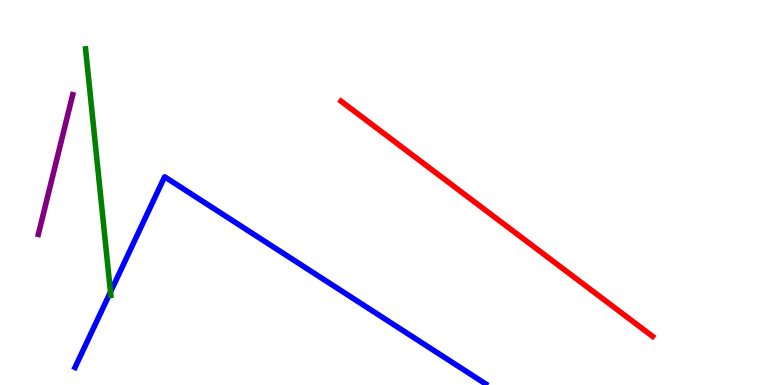[{'lines': ['blue', 'red'], 'intersections': []}, {'lines': ['green', 'red'], 'intersections': []}, {'lines': ['purple', 'red'], 'intersections': []}, {'lines': ['blue', 'green'], 'intersections': [{'x': 1.43, 'y': 2.41}]}, {'lines': ['blue', 'purple'], 'intersections': []}, {'lines': ['green', 'purple'], 'intersections': []}]